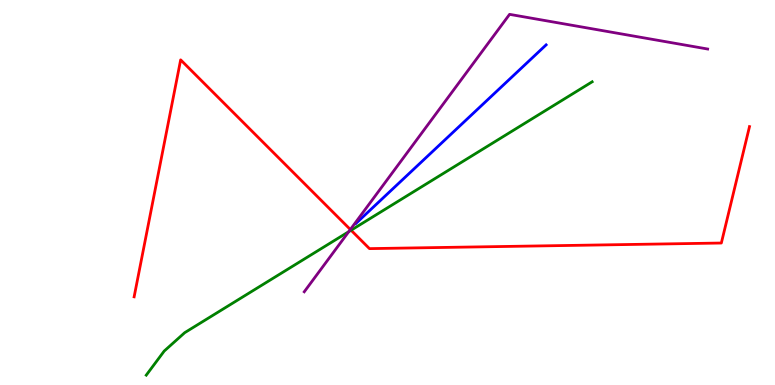[{'lines': ['blue', 'red'], 'intersections': []}, {'lines': ['green', 'red'], 'intersections': [{'x': 4.53, 'y': 4.02}]}, {'lines': ['purple', 'red'], 'intersections': [{'x': 4.52, 'y': 4.04}]}, {'lines': ['blue', 'green'], 'intersections': []}, {'lines': ['blue', 'purple'], 'intersections': []}, {'lines': ['green', 'purple'], 'intersections': [{'x': 4.5, 'y': 3.98}]}]